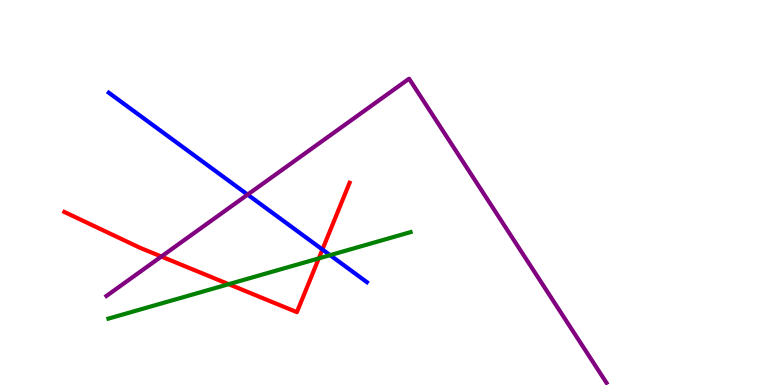[{'lines': ['blue', 'red'], 'intersections': [{'x': 4.16, 'y': 3.52}]}, {'lines': ['green', 'red'], 'intersections': [{'x': 2.95, 'y': 2.62}, {'x': 4.11, 'y': 3.29}]}, {'lines': ['purple', 'red'], 'intersections': [{'x': 2.08, 'y': 3.34}]}, {'lines': ['blue', 'green'], 'intersections': [{'x': 4.26, 'y': 3.37}]}, {'lines': ['blue', 'purple'], 'intersections': [{'x': 3.2, 'y': 4.95}]}, {'lines': ['green', 'purple'], 'intersections': []}]